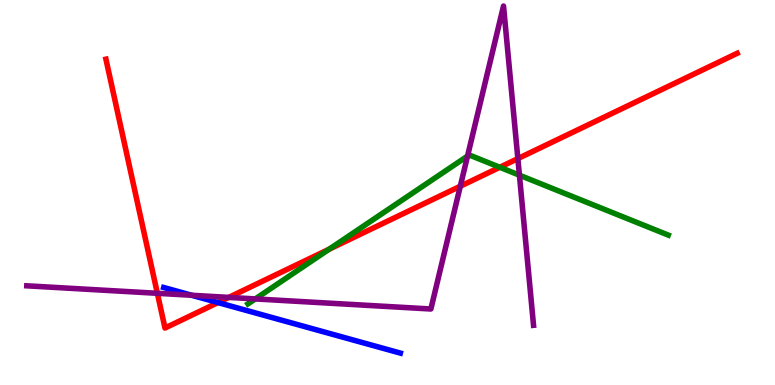[{'lines': ['blue', 'red'], 'intersections': [{'x': 2.81, 'y': 2.14}]}, {'lines': ['green', 'red'], 'intersections': [{'x': 4.25, 'y': 3.53}, {'x': 6.45, 'y': 5.66}]}, {'lines': ['purple', 'red'], 'intersections': [{'x': 2.03, 'y': 2.38}, {'x': 2.95, 'y': 2.28}, {'x': 5.94, 'y': 5.16}, {'x': 6.68, 'y': 5.88}]}, {'lines': ['blue', 'green'], 'intersections': []}, {'lines': ['blue', 'purple'], 'intersections': [{'x': 2.47, 'y': 2.33}]}, {'lines': ['green', 'purple'], 'intersections': [{'x': 3.29, 'y': 2.24}, {'x': 6.03, 'y': 5.95}, {'x': 6.7, 'y': 5.45}]}]